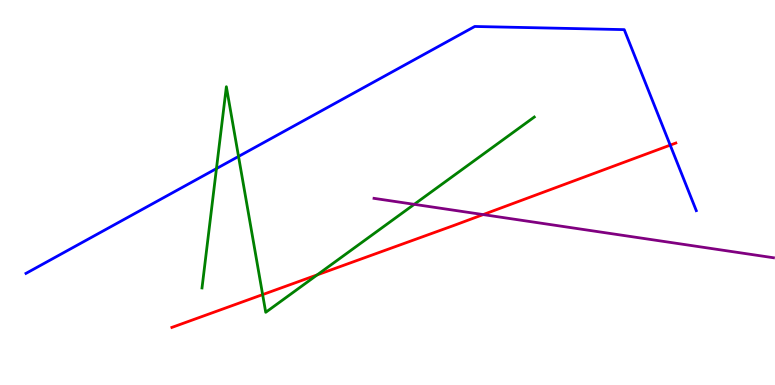[{'lines': ['blue', 'red'], 'intersections': [{'x': 8.65, 'y': 6.23}]}, {'lines': ['green', 'red'], 'intersections': [{'x': 3.39, 'y': 2.35}, {'x': 4.09, 'y': 2.86}]}, {'lines': ['purple', 'red'], 'intersections': [{'x': 6.23, 'y': 4.43}]}, {'lines': ['blue', 'green'], 'intersections': [{'x': 2.79, 'y': 5.62}, {'x': 3.08, 'y': 5.94}]}, {'lines': ['blue', 'purple'], 'intersections': []}, {'lines': ['green', 'purple'], 'intersections': [{'x': 5.34, 'y': 4.69}]}]